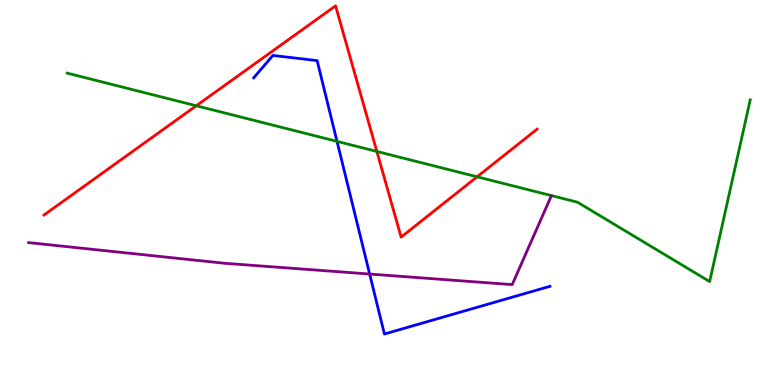[{'lines': ['blue', 'red'], 'intersections': []}, {'lines': ['green', 'red'], 'intersections': [{'x': 2.53, 'y': 7.25}, {'x': 4.86, 'y': 6.07}, {'x': 6.16, 'y': 5.41}]}, {'lines': ['purple', 'red'], 'intersections': []}, {'lines': ['blue', 'green'], 'intersections': [{'x': 4.35, 'y': 6.33}]}, {'lines': ['blue', 'purple'], 'intersections': [{'x': 4.77, 'y': 2.88}]}, {'lines': ['green', 'purple'], 'intersections': []}]